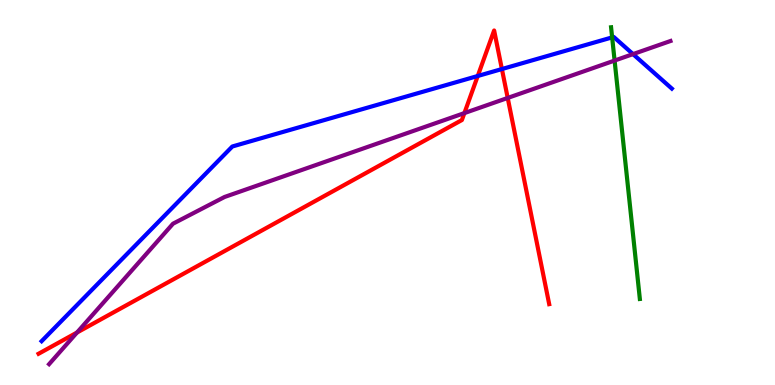[{'lines': ['blue', 'red'], 'intersections': [{'x': 6.16, 'y': 8.03}, {'x': 6.48, 'y': 8.21}]}, {'lines': ['green', 'red'], 'intersections': []}, {'lines': ['purple', 'red'], 'intersections': [{'x': 0.993, 'y': 1.36}, {'x': 5.99, 'y': 7.06}, {'x': 6.55, 'y': 7.46}]}, {'lines': ['blue', 'green'], 'intersections': [{'x': 7.9, 'y': 9.03}]}, {'lines': ['blue', 'purple'], 'intersections': [{'x': 8.17, 'y': 8.59}]}, {'lines': ['green', 'purple'], 'intersections': [{'x': 7.93, 'y': 8.43}]}]